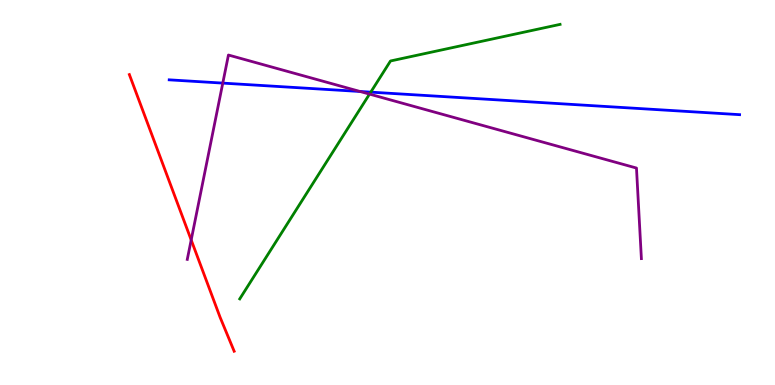[{'lines': ['blue', 'red'], 'intersections': []}, {'lines': ['green', 'red'], 'intersections': []}, {'lines': ['purple', 'red'], 'intersections': [{'x': 2.47, 'y': 3.77}]}, {'lines': ['blue', 'green'], 'intersections': [{'x': 4.78, 'y': 7.61}]}, {'lines': ['blue', 'purple'], 'intersections': [{'x': 2.87, 'y': 7.84}, {'x': 4.65, 'y': 7.62}]}, {'lines': ['green', 'purple'], 'intersections': [{'x': 4.77, 'y': 7.56}]}]